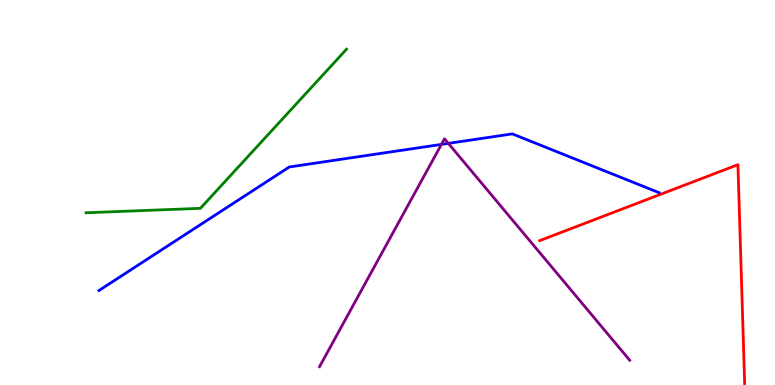[{'lines': ['blue', 'red'], 'intersections': []}, {'lines': ['green', 'red'], 'intersections': []}, {'lines': ['purple', 'red'], 'intersections': []}, {'lines': ['blue', 'green'], 'intersections': []}, {'lines': ['blue', 'purple'], 'intersections': [{'x': 5.7, 'y': 6.25}, {'x': 5.79, 'y': 6.28}]}, {'lines': ['green', 'purple'], 'intersections': []}]